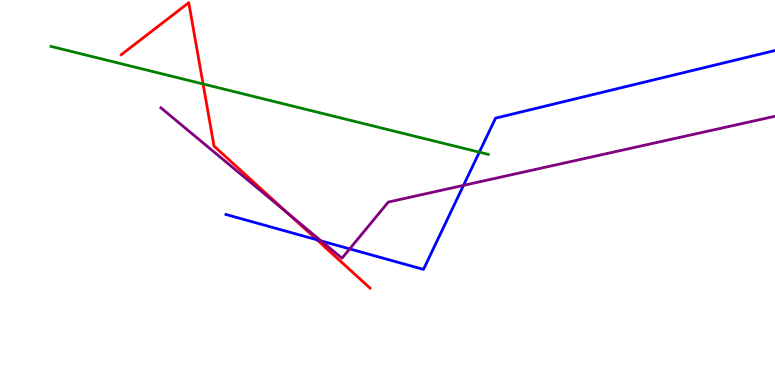[{'lines': ['blue', 'red'], 'intersections': [{'x': 4.09, 'y': 3.77}]}, {'lines': ['green', 'red'], 'intersections': [{'x': 2.62, 'y': 7.82}]}, {'lines': ['purple', 'red'], 'intersections': [{'x': 3.71, 'y': 4.46}]}, {'lines': ['blue', 'green'], 'intersections': [{'x': 6.18, 'y': 6.05}]}, {'lines': ['blue', 'purple'], 'intersections': [{'x': 4.14, 'y': 3.74}, {'x': 4.51, 'y': 3.54}, {'x': 5.98, 'y': 5.18}]}, {'lines': ['green', 'purple'], 'intersections': []}]